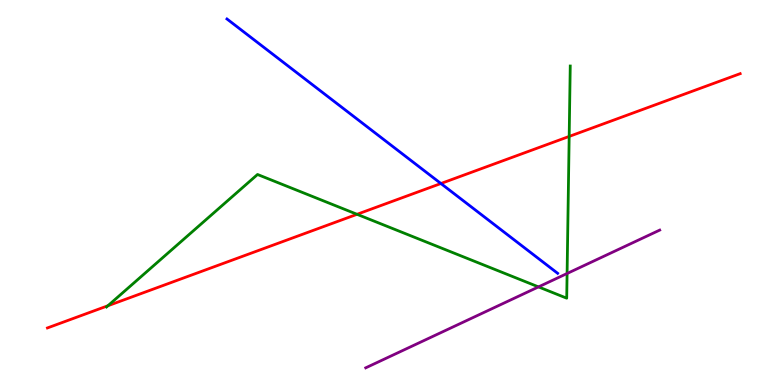[{'lines': ['blue', 'red'], 'intersections': [{'x': 5.69, 'y': 5.23}]}, {'lines': ['green', 'red'], 'intersections': [{'x': 1.39, 'y': 2.06}, {'x': 4.61, 'y': 4.43}, {'x': 7.34, 'y': 6.46}]}, {'lines': ['purple', 'red'], 'intersections': []}, {'lines': ['blue', 'green'], 'intersections': []}, {'lines': ['blue', 'purple'], 'intersections': []}, {'lines': ['green', 'purple'], 'intersections': [{'x': 6.95, 'y': 2.55}, {'x': 7.32, 'y': 2.9}]}]